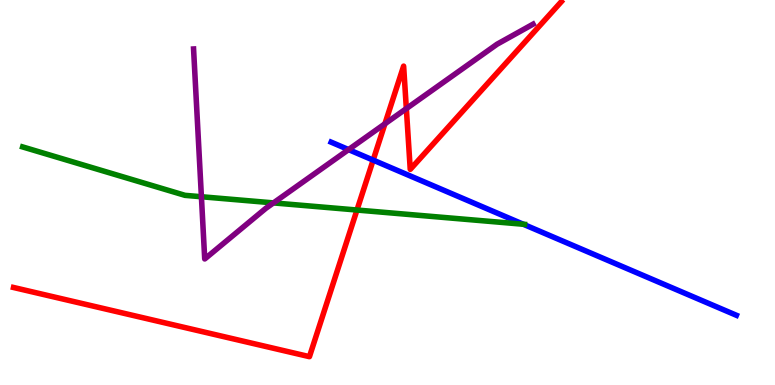[{'lines': ['blue', 'red'], 'intersections': [{'x': 4.81, 'y': 5.84}]}, {'lines': ['green', 'red'], 'intersections': [{'x': 4.61, 'y': 4.54}]}, {'lines': ['purple', 'red'], 'intersections': [{'x': 4.97, 'y': 6.78}, {'x': 5.24, 'y': 7.18}]}, {'lines': ['blue', 'green'], 'intersections': [{'x': 6.75, 'y': 4.18}]}, {'lines': ['blue', 'purple'], 'intersections': [{'x': 4.5, 'y': 6.11}]}, {'lines': ['green', 'purple'], 'intersections': [{'x': 2.6, 'y': 4.89}, {'x': 3.53, 'y': 4.73}]}]